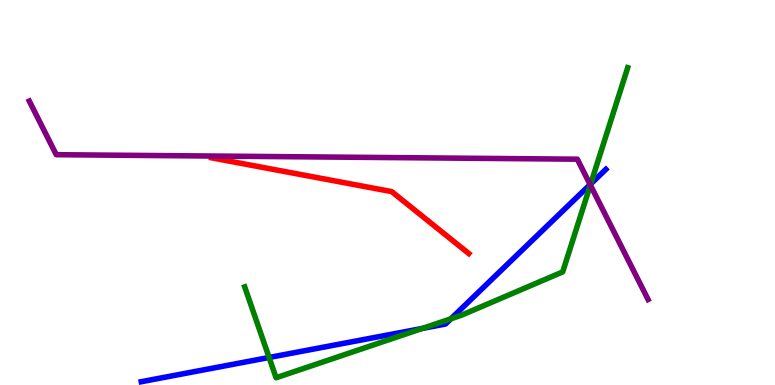[{'lines': ['blue', 'red'], 'intersections': []}, {'lines': ['green', 'red'], 'intersections': []}, {'lines': ['purple', 'red'], 'intersections': []}, {'lines': ['blue', 'green'], 'intersections': [{'x': 3.47, 'y': 0.715}, {'x': 5.45, 'y': 1.47}, {'x': 5.82, 'y': 1.72}, {'x': 7.62, 'y': 5.22}]}, {'lines': ['blue', 'purple'], 'intersections': [{'x': 7.61, 'y': 5.21}]}, {'lines': ['green', 'purple'], 'intersections': [{'x': 7.62, 'y': 5.19}]}]